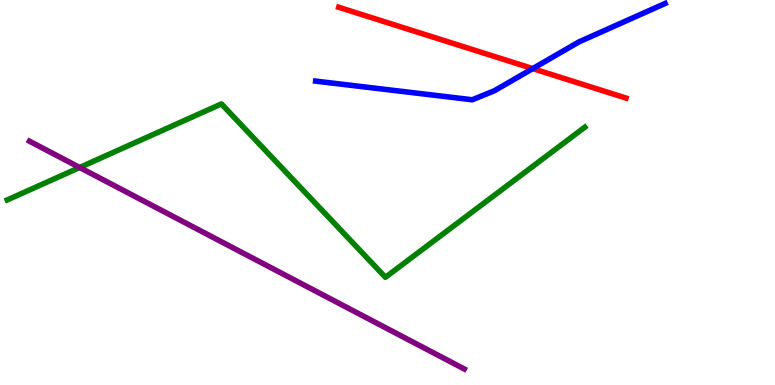[{'lines': ['blue', 'red'], 'intersections': [{'x': 6.87, 'y': 8.22}]}, {'lines': ['green', 'red'], 'intersections': []}, {'lines': ['purple', 'red'], 'intersections': []}, {'lines': ['blue', 'green'], 'intersections': []}, {'lines': ['blue', 'purple'], 'intersections': []}, {'lines': ['green', 'purple'], 'intersections': [{'x': 1.03, 'y': 5.65}]}]